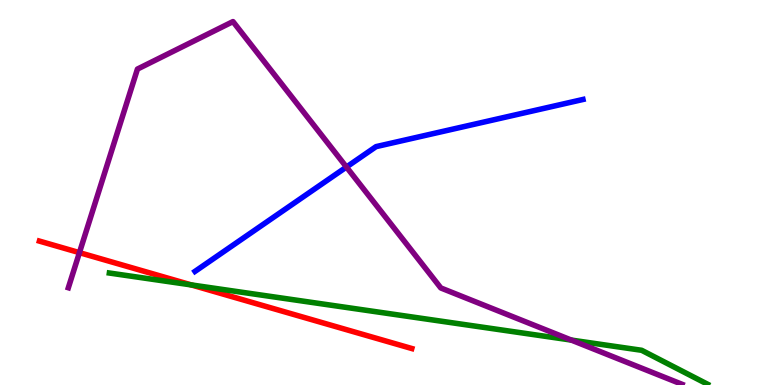[{'lines': ['blue', 'red'], 'intersections': []}, {'lines': ['green', 'red'], 'intersections': [{'x': 2.47, 'y': 2.6}]}, {'lines': ['purple', 'red'], 'intersections': [{'x': 1.03, 'y': 3.44}]}, {'lines': ['blue', 'green'], 'intersections': []}, {'lines': ['blue', 'purple'], 'intersections': [{'x': 4.47, 'y': 5.66}]}, {'lines': ['green', 'purple'], 'intersections': [{'x': 7.37, 'y': 1.17}]}]